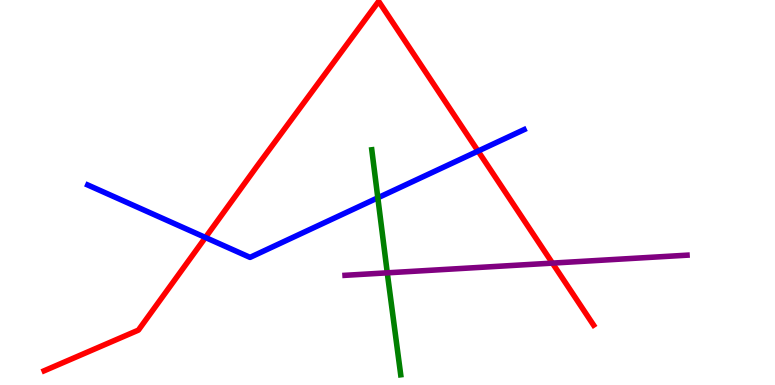[{'lines': ['blue', 'red'], 'intersections': [{'x': 2.65, 'y': 3.83}, {'x': 6.17, 'y': 6.08}]}, {'lines': ['green', 'red'], 'intersections': []}, {'lines': ['purple', 'red'], 'intersections': [{'x': 7.13, 'y': 3.17}]}, {'lines': ['blue', 'green'], 'intersections': [{'x': 4.88, 'y': 4.86}]}, {'lines': ['blue', 'purple'], 'intersections': []}, {'lines': ['green', 'purple'], 'intersections': [{'x': 5.0, 'y': 2.91}]}]